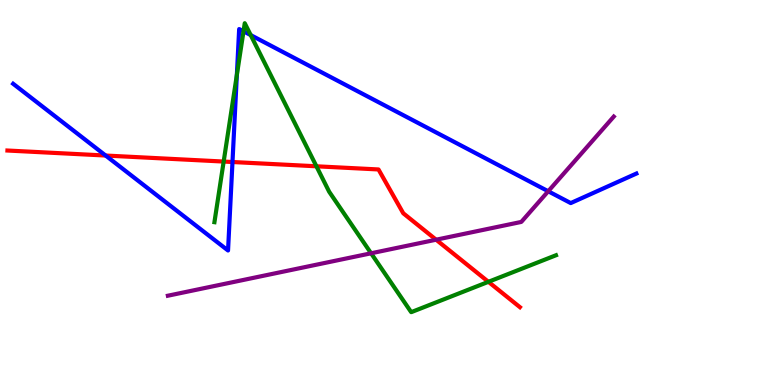[{'lines': ['blue', 'red'], 'intersections': [{'x': 1.36, 'y': 5.96}, {'x': 3.0, 'y': 5.79}]}, {'lines': ['green', 'red'], 'intersections': [{'x': 2.89, 'y': 5.8}, {'x': 4.08, 'y': 5.68}, {'x': 6.3, 'y': 2.68}]}, {'lines': ['purple', 'red'], 'intersections': [{'x': 5.63, 'y': 3.77}]}, {'lines': ['blue', 'green'], 'intersections': [{'x': 3.06, 'y': 8.05}, {'x': 3.14, 'y': 9.19}, {'x': 3.23, 'y': 9.09}]}, {'lines': ['blue', 'purple'], 'intersections': [{'x': 7.07, 'y': 5.03}]}, {'lines': ['green', 'purple'], 'intersections': [{'x': 4.79, 'y': 3.42}]}]